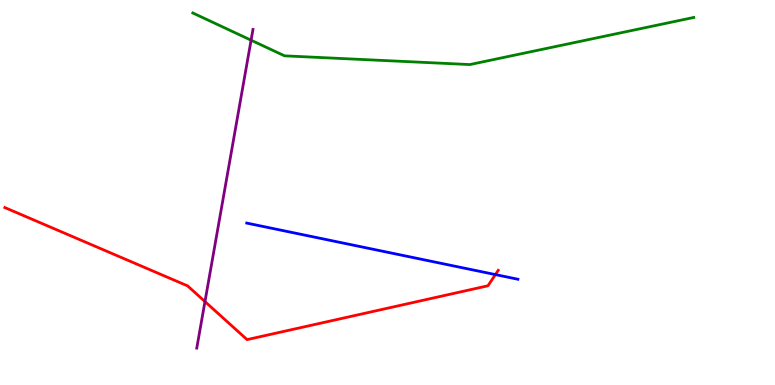[{'lines': ['blue', 'red'], 'intersections': [{'x': 6.39, 'y': 2.87}]}, {'lines': ['green', 'red'], 'intersections': []}, {'lines': ['purple', 'red'], 'intersections': [{'x': 2.64, 'y': 2.17}]}, {'lines': ['blue', 'green'], 'intersections': []}, {'lines': ['blue', 'purple'], 'intersections': []}, {'lines': ['green', 'purple'], 'intersections': [{'x': 3.24, 'y': 8.96}]}]